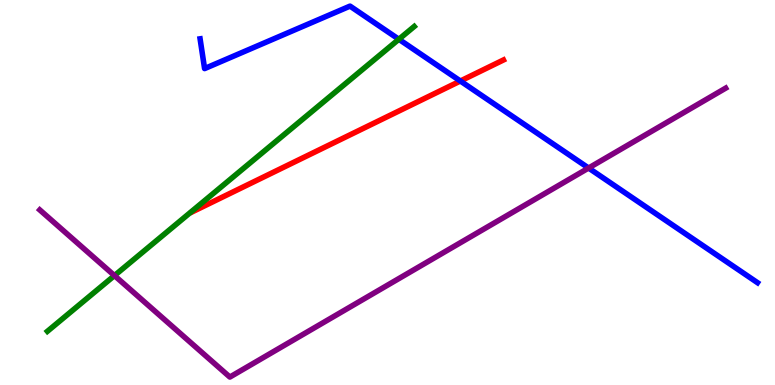[{'lines': ['blue', 'red'], 'intersections': [{'x': 5.94, 'y': 7.9}]}, {'lines': ['green', 'red'], 'intersections': []}, {'lines': ['purple', 'red'], 'intersections': []}, {'lines': ['blue', 'green'], 'intersections': [{'x': 5.15, 'y': 8.98}]}, {'lines': ['blue', 'purple'], 'intersections': [{'x': 7.59, 'y': 5.64}]}, {'lines': ['green', 'purple'], 'intersections': [{'x': 1.48, 'y': 2.84}]}]